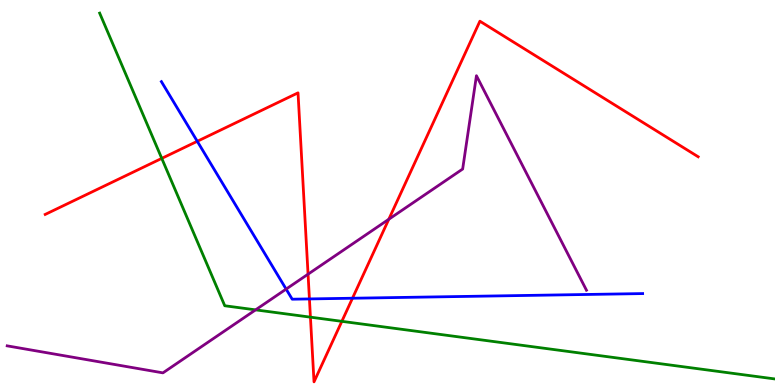[{'lines': ['blue', 'red'], 'intersections': [{'x': 2.55, 'y': 6.33}, {'x': 3.99, 'y': 2.24}, {'x': 4.55, 'y': 2.25}]}, {'lines': ['green', 'red'], 'intersections': [{'x': 2.09, 'y': 5.89}, {'x': 4.01, 'y': 1.76}, {'x': 4.41, 'y': 1.65}]}, {'lines': ['purple', 'red'], 'intersections': [{'x': 3.97, 'y': 2.88}, {'x': 5.02, 'y': 4.3}]}, {'lines': ['blue', 'green'], 'intersections': []}, {'lines': ['blue', 'purple'], 'intersections': [{'x': 3.69, 'y': 2.49}]}, {'lines': ['green', 'purple'], 'intersections': [{'x': 3.3, 'y': 1.95}]}]